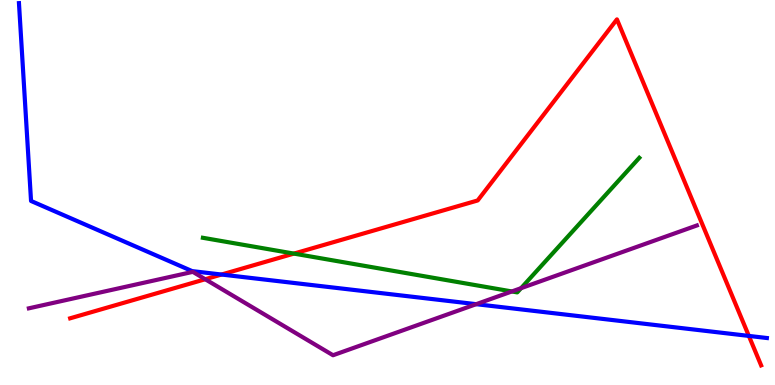[{'lines': ['blue', 'red'], 'intersections': [{'x': 2.86, 'y': 2.87}, {'x': 9.66, 'y': 1.27}]}, {'lines': ['green', 'red'], 'intersections': [{'x': 3.79, 'y': 3.41}]}, {'lines': ['purple', 'red'], 'intersections': [{'x': 2.65, 'y': 2.75}]}, {'lines': ['blue', 'green'], 'intersections': []}, {'lines': ['blue', 'purple'], 'intersections': [{'x': 6.14, 'y': 2.1}]}, {'lines': ['green', 'purple'], 'intersections': [{'x': 6.6, 'y': 2.43}, {'x': 6.72, 'y': 2.52}]}]